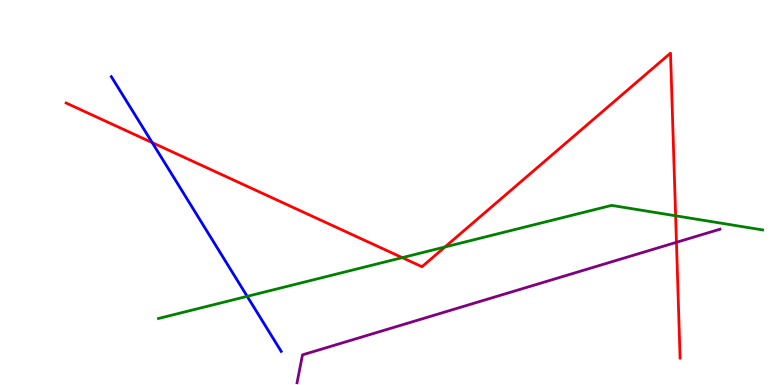[{'lines': ['blue', 'red'], 'intersections': [{'x': 1.96, 'y': 6.3}]}, {'lines': ['green', 'red'], 'intersections': [{'x': 5.19, 'y': 3.31}, {'x': 5.74, 'y': 3.58}, {'x': 8.72, 'y': 4.4}]}, {'lines': ['purple', 'red'], 'intersections': [{'x': 8.73, 'y': 3.71}]}, {'lines': ['blue', 'green'], 'intersections': [{'x': 3.19, 'y': 2.3}]}, {'lines': ['blue', 'purple'], 'intersections': []}, {'lines': ['green', 'purple'], 'intersections': []}]